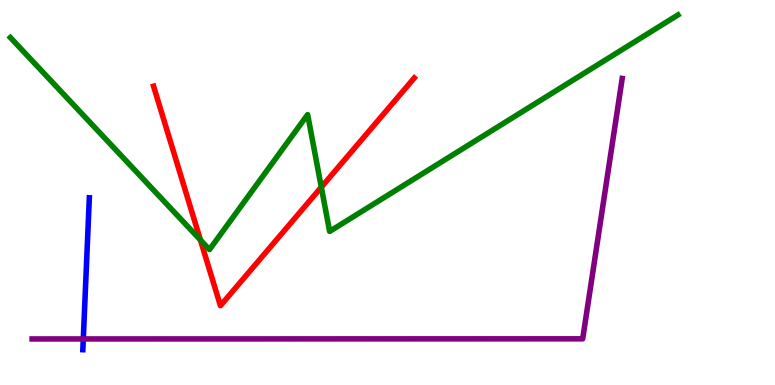[{'lines': ['blue', 'red'], 'intersections': []}, {'lines': ['green', 'red'], 'intersections': [{'x': 2.59, 'y': 3.77}, {'x': 4.15, 'y': 5.14}]}, {'lines': ['purple', 'red'], 'intersections': []}, {'lines': ['blue', 'green'], 'intersections': []}, {'lines': ['blue', 'purple'], 'intersections': [{'x': 1.07, 'y': 1.2}]}, {'lines': ['green', 'purple'], 'intersections': []}]